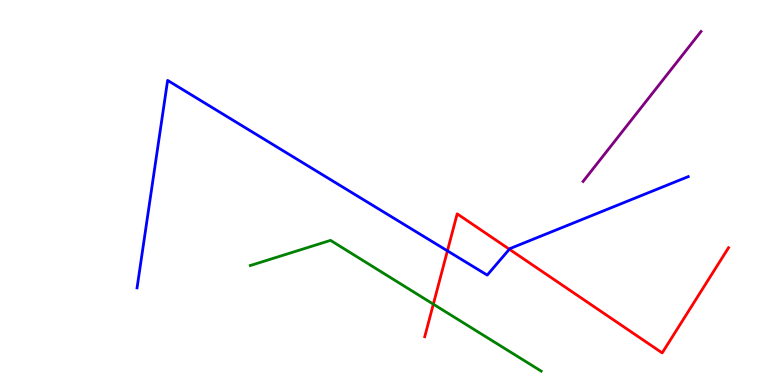[{'lines': ['blue', 'red'], 'intersections': [{'x': 5.77, 'y': 3.48}, {'x': 6.57, 'y': 3.53}]}, {'lines': ['green', 'red'], 'intersections': [{'x': 5.59, 'y': 2.1}]}, {'lines': ['purple', 'red'], 'intersections': []}, {'lines': ['blue', 'green'], 'intersections': []}, {'lines': ['blue', 'purple'], 'intersections': []}, {'lines': ['green', 'purple'], 'intersections': []}]